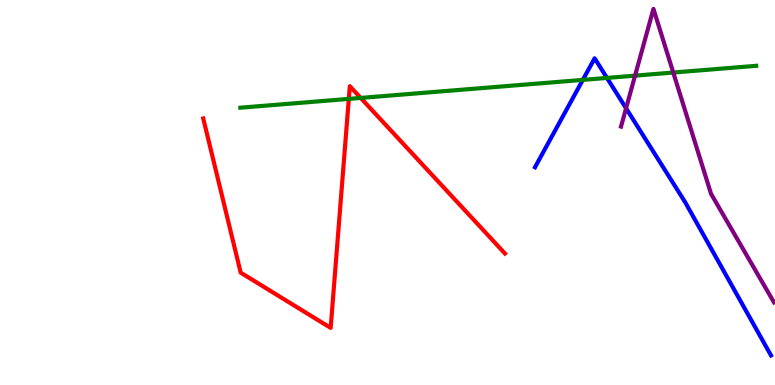[{'lines': ['blue', 'red'], 'intersections': []}, {'lines': ['green', 'red'], 'intersections': [{'x': 4.5, 'y': 7.43}, {'x': 4.65, 'y': 7.46}]}, {'lines': ['purple', 'red'], 'intersections': []}, {'lines': ['blue', 'green'], 'intersections': [{'x': 7.52, 'y': 7.92}, {'x': 7.83, 'y': 7.98}]}, {'lines': ['blue', 'purple'], 'intersections': [{'x': 8.08, 'y': 7.19}]}, {'lines': ['green', 'purple'], 'intersections': [{'x': 8.19, 'y': 8.04}, {'x': 8.69, 'y': 8.12}]}]